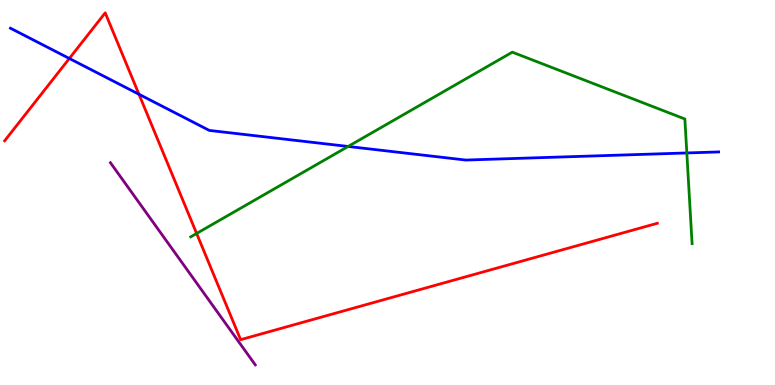[{'lines': ['blue', 'red'], 'intersections': [{'x': 0.895, 'y': 8.48}, {'x': 1.79, 'y': 7.55}]}, {'lines': ['green', 'red'], 'intersections': [{'x': 2.54, 'y': 3.94}]}, {'lines': ['purple', 'red'], 'intersections': []}, {'lines': ['blue', 'green'], 'intersections': [{'x': 4.49, 'y': 6.2}, {'x': 8.86, 'y': 6.03}]}, {'lines': ['blue', 'purple'], 'intersections': []}, {'lines': ['green', 'purple'], 'intersections': []}]